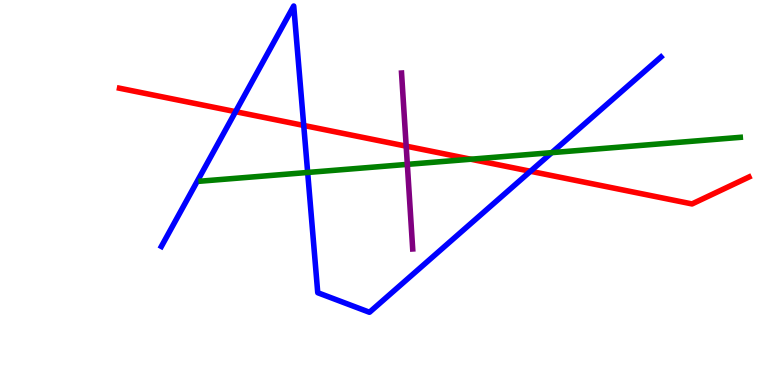[{'lines': ['blue', 'red'], 'intersections': [{'x': 3.04, 'y': 7.1}, {'x': 3.92, 'y': 6.74}, {'x': 6.84, 'y': 5.55}]}, {'lines': ['green', 'red'], 'intersections': [{'x': 6.07, 'y': 5.86}]}, {'lines': ['purple', 'red'], 'intersections': [{'x': 5.24, 'y': 6.2}]}, {'lines': ['blue', 'green'], 'intersections': [{'x': 3.97, 'y': 5.52}, {'x': 7.12, 'y': 6.04}]}, {'lines': ['blue', 'purple'], 'intersections': []}, {'lines': ['green', 'purple'], 'intersections': [{'x': 5.26, 'y': 5.73}]}]